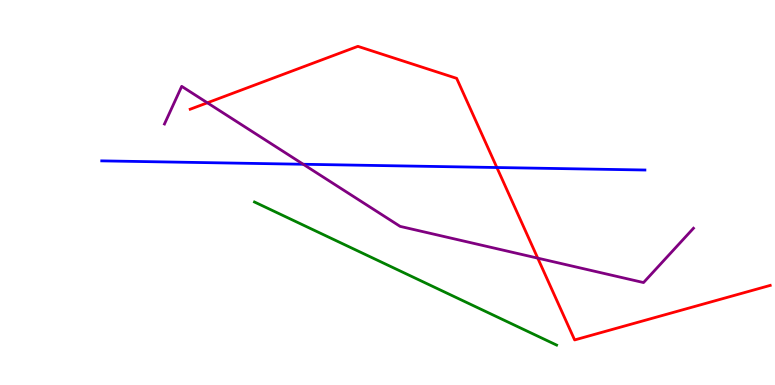[{'lines': ['blue', 'red'], 'intersections': [{'x': 6.41, 'y': 5.65}]}, {'lines': ['green', 'red'], 'intersections': []}, {'lines': ['purple', 'red'], 'intersections': [{'x': 2.68, 'y': 7.33}, {'x': 6.94, 'y': 3.3}]}, {'lines': ['blue', 'green'], 'intersections': []}, {'lines': ['blue', 'purple'], 'intersections': [{'x': 3.91, 'y': 5.73}]}, {'lines': ['green', 'purple'], 'intersections': []}]